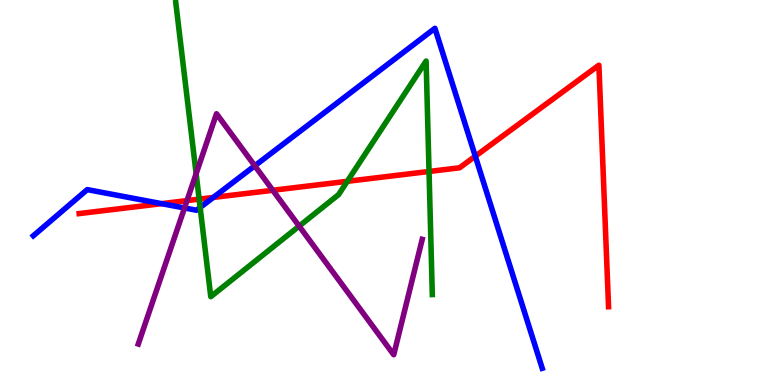[{'lines': ['blue', 'red'], 'intersections': [{'x': 2.09, 'y': 4.71}, {'x': 2.75, 'y': 4.87}, {'x': 6.13, 'y': 5.94}]}, {'lines': ['green', 'red'], 'intersections': [{'x': 2.57, 'y': 4.83}, {'x': 4.48, 'y': 5.29}, {'x': 5.54, 'y': 5.55}]}, {'lines': ['purple', 'red'], 'intersections': [{'x': 2.41, 'y': 4.79}, {'x': 3.52, 'y': 5.06}]}, {'lines': ['blue', 'green'], 'intersections': [{'x': 2.58, 'y': 4.61}]}, {'lines': ['blue', 'purple'], 'intersections': [{'x': 2.38, 'y': 4.6}, {'x': 3.29, 'y': 5.69}]}, {'lines': ['green', 'purple'], 'intersections': [{'x': 2.53, 'y': 5.49}, {'x': 3.86, 'y': 4.13}]}]